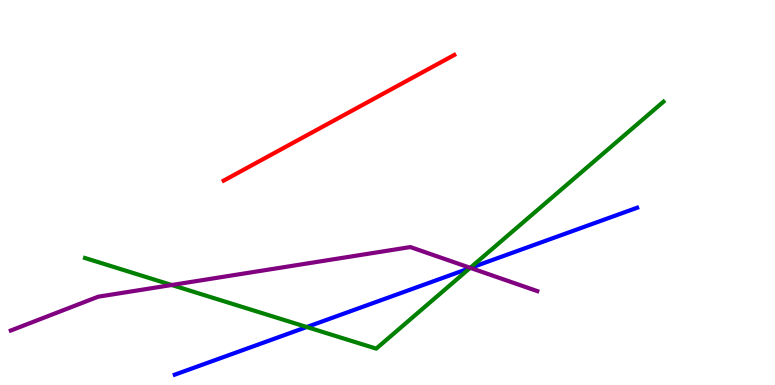[{'lines': ['blue', 'red'], 'intersections': []}, {'lines': ['green', 'red'], 'intersections': []}, {'lines': ['purple', 'red'], 'intersections': []}, {'lines': ['blue', 'green'], 'intersections': [{'x': 3.96, 'y': 1.51}, {'x': 6.06, 'y': 3.04}]}, {'lines': ['blue', 'purple'], 'intersections': [{'x': 6.07, 'y': 3.04}]}, {'lines': ['green', 'purple'], 'intersections': [{'x': 2.22, 'y': 2.6}, {'x': 6.07, 'y': 3.04}]}]